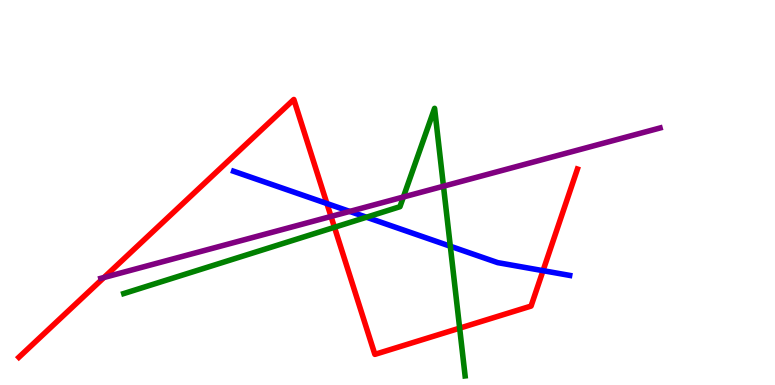[{'lines': ['blue', 'red'], 'intersections': [{'x': 4.22, 'y': 4.71}, {'x': 7.01, 'y': 2.97}]}, {'lines': ['green', 'red'], 'intersections': [{'x': 4.32, 'y': 4.1}, {'x': 5.93, 'y': 1.48}]}, {'lines': ['purple', 'red'], 'intersections': [{'x': 1.34, 'y': 2.79}, {'x': 4.27, 'y': 4.38}]}, {'lines': ['blue', 'green'], 'intersections': [{'x': 4.73, 'y': 4.36}, {'x': 5.81, 'y': 3.6}]}, {'lines': ['blue', 'purple'], 'intersections': [{'x': 4.51, 'y': 4.51}]}, {'lines': ['green', 'purple'], 'intersections': [{'x': 5.2, 'y': 4.88}, {'x': 5.72, 'y': 5.16}]}]